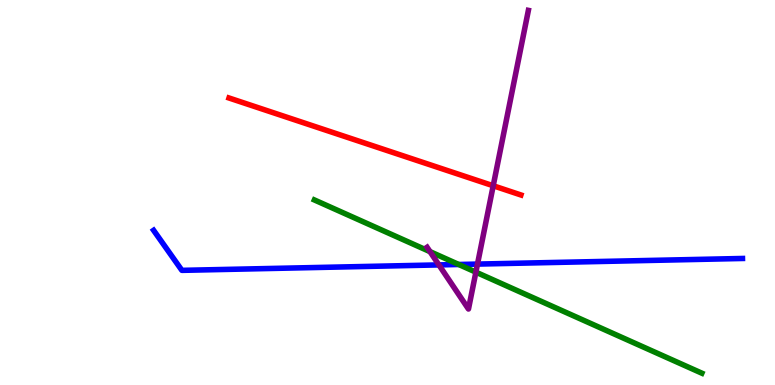[{'lines': ['blue', 'red'], 'intersections': []}, {'lines': ['green', 'red'], 'intersections': []}, {'lines': ['purple', 'red'], 'intersections': [{'x': 6.36, 'y': 5.18}]}, {'lines': ['blue', 'green'], 'intersections': [{'x': 5.92, 'y': 3.13}]}, {'lines': ['blue', 'purple'], 'intersections': [{'x': 5.66, 'y': 3.12}, {'x': 6.16, 'y': 3.14}]}, {'lines': ['green', 'purple'], 'intersections': [{'x': 5.55, 'y': 3.46}, {'x': 6.14, 'y': 2.93}]}]